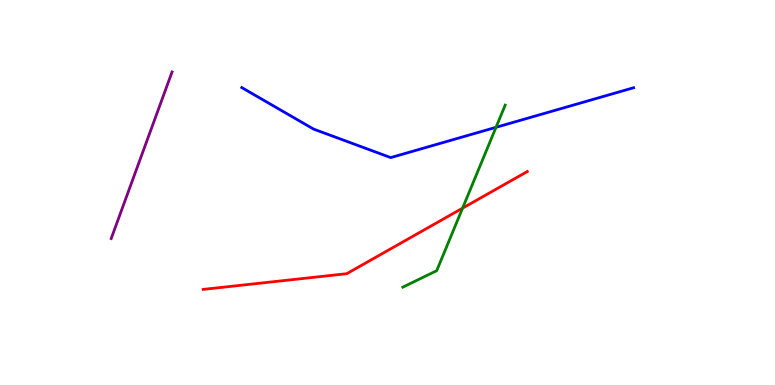[{'lines': ['blue', 'red'], 'intersections': []}, {'lines': ['green', 'red'], 'intersections': [{'x': 5.97, 'y': 4.59}]}, {'lines': ['purple', 'red'], 'intersections': []}, {'lines': ['blue', 'green'], 'intersections': [{'x': 6.4, 'y': 6.69}]}, {'lines': ['blue', 'purple'], 'intersections': []}, {'lines': ['green', 'purple'], 'intersections': []}]